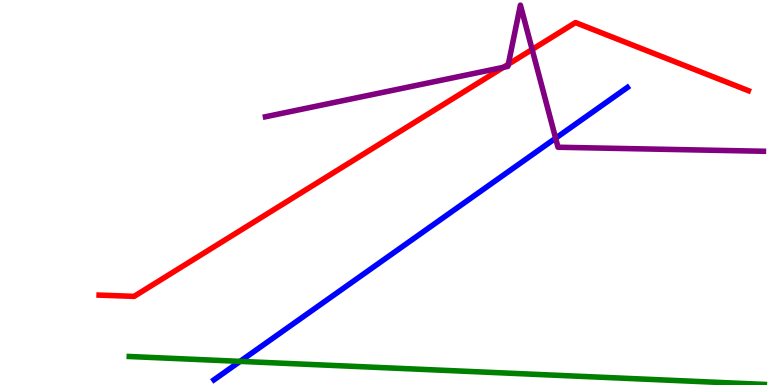[{'lines': ['blue', 'red'], 'intersections': []}, {'lines': ['green', 'red'], 'intersections': []}, {'lines': ['purple', 'red'], 'intersections': [{'x': 6.49, 'y': 8.25}, {'x': 6.56, 'y': 8.33}, {'x': 6.87, 'y': 8.72}]}, {'lines': ['blue', 'green'], 'intersections': [{'x': 3.1, 'y': 0.614}]}, {'lines': ['blue', 'purple'], 'intersections': [{'x': 7.17, 'y': 6.41}]}, {'lines': ['green', 'purple'], 'intersections': []}]